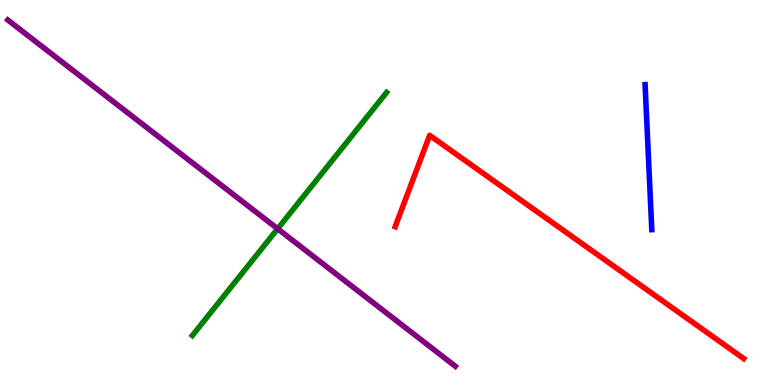[{'lines': ['blue', 'red'], 'intersections': []}, {'lines': ['green', 'red'], 'intersections': []}, {'lines': ['purple', 'red'], 'intersections': []}, {'lines': ['blue', 'green'], 'intersections': []}, {'lines': ['blue', 'purple'], 'intersections': []}, {'lines': ['green', 'purple'], 'intersections': [{'x': 3.58, 'y': 4.06}]}]